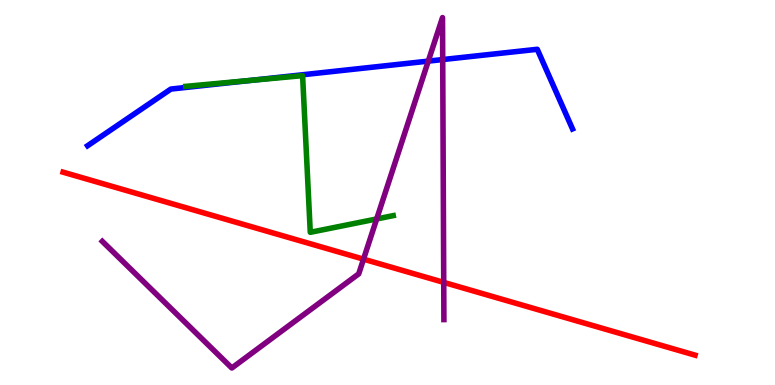[{'lines': ['blue', 'red'], 'intersections': []}, {'lines': ['green', 'red'], 'intersections': []}, {'lines': ['purple', 'red'], 'intersections': [{'x': 4.69, 'y': 3.27}, {'x': 5.73, 'y': 2.67}]}, {'lines': ['blue', 'green'], 'intersections': [{'x': 3.23, 'y': 7.91}]}, {'lines': ['blue', 'purple'], 'intersections': [{'x': 5.53, 'y': 8.41}, {'x': 5.71, 'y': 8.45}]}, {'lines': ['green', 'purple'], 'intersections': [{'x': 4.86, 'y': 4.31}]}]